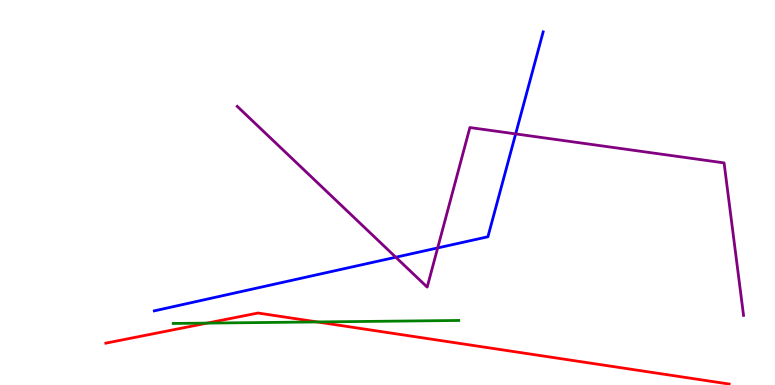[{'lines': ['blue', 'red'], 'intersections': []}, {'lines': ['green', 'red'], 'intersections': [{'x': 2.67, 'y': 1.61}, {'x': 4.09, 'y': 1.64}]}, {'lines': ['purple', 'red'], 'intersections': []}, {'lines': ['blue', 'green'], 'intersections': []}, {'lines': ['blue', 'purple'], 'intersections': [{'x': 5.11, 'y': 3.32}, {'x': 5.65, 'y': 3.56}, {'x': 6.65, 'y': 6.52}]}, {'lines': ['green', 'purple'], 'intersections': []}]